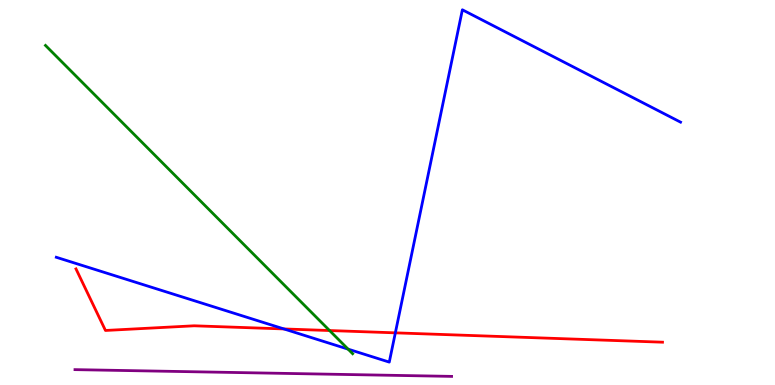[{'lines': ['blue', 'red'], 'intersections': [{'x': 3.66, 'y': 1.46}, {'x': 5.1, 'y': 1.35}]}, {'lines': ['green', 'red'], 'intersections': [{'x': 4.25, 'y': 1.41}]}, {'lines': ['purple', 'red'], 'intersections': []}, {'lines': ['blue', 'green'], 'intersections': [{'x': 4.49, 'y': 0.931}]}, {'lines': ['blue', 'purple'], 'intersections': []}, {'lines': ['green', 'purple'], 'intersections': []}]